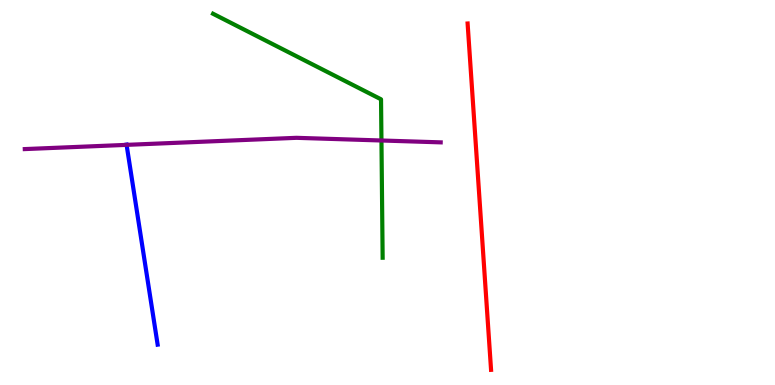[{'lines': ['blue', 'red'], 'intersections': []}, {'lines': ['green', 'red'], 'intersections': []}, {'lines': ['purple', 'red'], 'intersections': []}, {'lines': ['blue', 'green'], 'intersections': []}, {'lines': ['blue', 'purple'], 'intersections': [{'x': 1.63, 'y': 6.24}]}, {'lines': ['green', 'purple'], 'intersections': [{'x': 4.92, 'y': 6.35}]}]